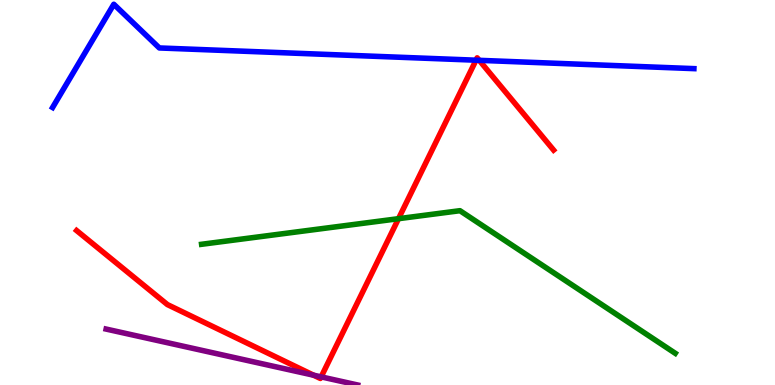[{'lines': ['blue', 'red'], 'intersections': [{'x': 6.14, 'y': 8.44}, {'x': 6.18, 'y': 8.43}]}, {'lines': ['green', 'red'], 'intersections': [{'x': 5.14, 'y': 4.32}]}, {'lines': ['purple', 'red'], 'intersections': [{'x': 4.05, 'y': 0.255}, {'x': 4.14, 'y': 0.211}]}, {'lines': ['blue', 'green'], 'intersections': []}, {'lines': ['blue', 'purple'], 'intersections': []}, {'lines': ['green', 'purple'], 'intersections': []}]